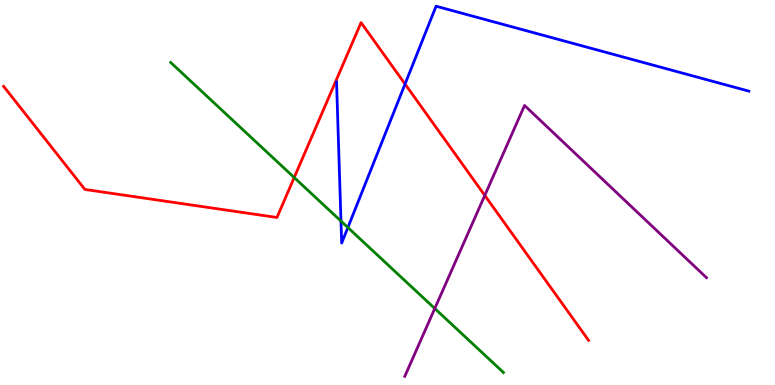[{'lines': ['blue', 'red'], 'intersections': [{'x': 5.23, 'y': 7.82}]}, {'lines': ['green', 'red'], 'intersections': [{'x': 3.8, 'y': 5.39}]}, {'lines': ['purple', 'red'], 'intersections': [{'x': 6.26, 'y': 4.92}]}, {'lines': ['blue', 'green'], 'intersections': [{'x': 4.4, 'y': 4.26}, {'x': 4.49, 'y': 4.09}]}, {'lines': ['blue', 'purple'], 'intersections': []}, {'lines': ['green', 'purple'], 'intersections': [{'x': 5.61, 'y': 1.99}]}]